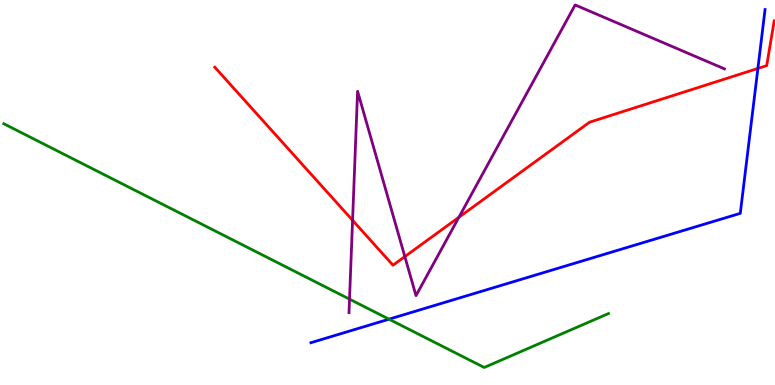[{'lines': ['blue', 'red'], 'intersections': [{'x': 9.78, 'y': 8.22}]}, {'lines': ['green', 'red'], 'intersections': []}, {'lines': ['purple', 'red'], 'intersections': [{'x': 4.55, 'y': 4.28}, {'x': 5.22, 'y': 3.34}, {'x': 5.92, 'y': 4.36}]}, {'lines': ['blue', 'green'], 'intersections': [{'x': 5.02, 'y': 1.71}]}, {'lines': ['blue', 'purple'], 'intersections': []}, {'lines': ['green', 'purple'], 'intersections': [{'x': 4.51, 'y': 2.23}]}]